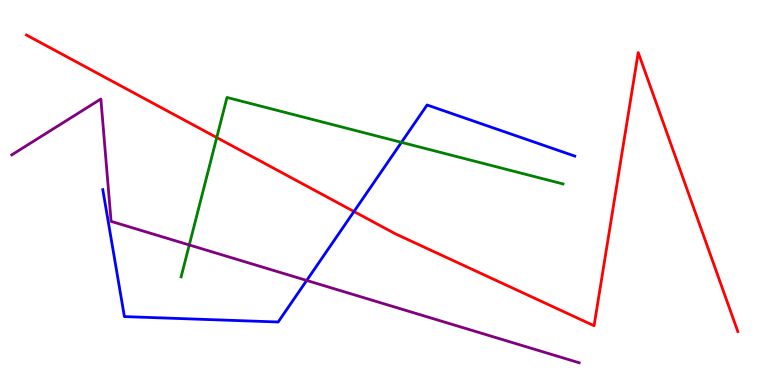[{'lines': ['blue', 'red'], 'intersections': [{'x': 4.57, 'y': 4.51}]}, {'lines': ['green', 'red'], 'intersections': [{'x': 2.8, 'y': 6.43}]}, {'lines': ['purple', 'red'], 'intersections': []}, {'lines': ['blue', 'green'], 'intersections': [{'x': 5.18, 'y': 6.3}]}, {'lines': ['blue', 'purple'], 'intersections': [{'x': 3.96, 'y': 2.72}]}, {'lines': ['green', 'purple'], 'intersections': [{'x': 2.44, 'y': 3.64}]}]